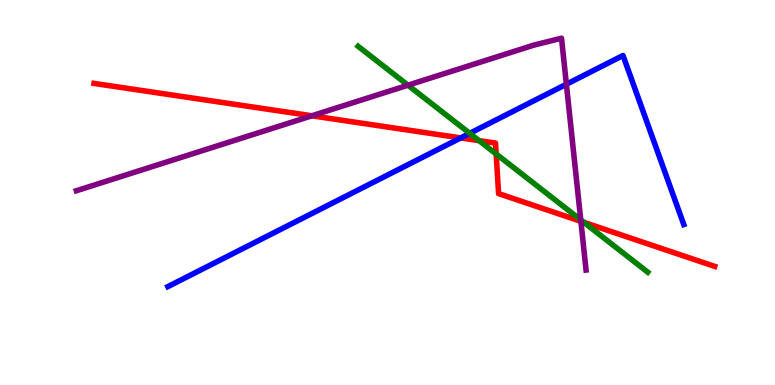[{'lines': ['blue', 'red'], 'intersections': [{'x': 5.94, 'y': 6.42}]}, {'lines': ['green', 'red'], 'intersections': [{'x': 6.18, 'y': 6.35}, {'x': 6.4, 'y': 6.0}, {'x': 7.53, 'y': 4.23}]}, {'lines': ['purple', 'red'], 'intersections': [{'x': 4.02, 'y': 6.99}, {'x': 7.5, 'y': 4.25}]}, {'lines': ['blue', 'green'], 'intersections': [{'x': 6.06, 'y': 6.54}]}, {'lines': ['blue', 'purple'], 'intersections': [{'x': 7.31, 'y': 7.81}]}, {'lines': ['green', 'purple'], 'intersections': [{'x': 5.26, 'y': 7.79}, {'x': 7.49, 'y': 4.29}]}]